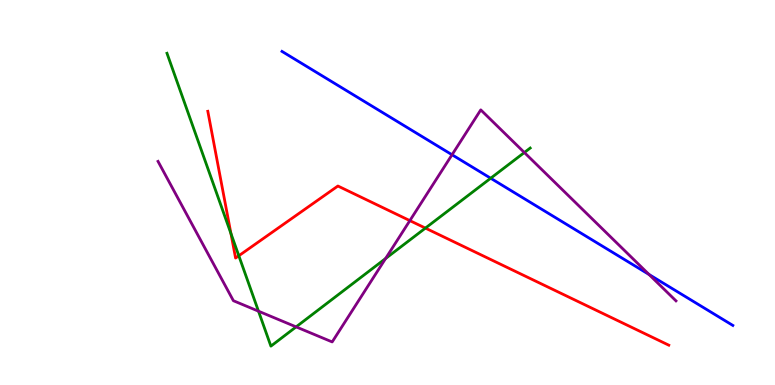[{'lines': ['blue', 'red'], 'intersections': []}, {'lines': ['green', 'red'], 'intersections': [{'x': 2.98, 'y': 3.93}, {'x': 3.08, 'y': 3.36}, {'x': 5.49, 'y': 4.08}]}, {'lines': ['purple', 'red'], 'intersections': [{'x': 5.29, 'y': 4.27}]}, {'lines': ['blue', 'green'], 'intersections': [{'x': 6.33, 'y': 5.37}]}, {'lines': ['blue', 'purple'], 'intersections': [{'x': 5.83, 'y': 5.98}, {'x': 8.37, 'y': 2.87}]}, {'lines': ['green', 'purple'], 'intersections': [{'x': 3.34, 'y': 1.92}, {'x': 3.82, 'y': 1.51}, {'x': 4.98, 'y': 3.29}, {'x': 6.77, 'y': 6.04}]}]